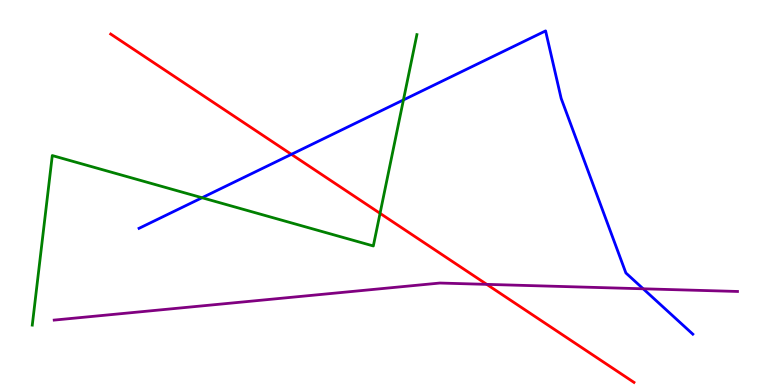[{'lines': ['blue', 'red'], 'intersections': [{'x': 3.76, 'y': 5.99}]}, {'lines': ['green', 'red'], 'intersections': [{'x': 4.9, 'y': 4.46}]}, {'lines': ['purple', 'red'], 'intersections': [{'x': 6.28, 'y': 2.61}]}, {'lines': ['blue', 'green'], 'intersections': [{'x': 2.61, 'y': 4.86}, {'x': 5.21, 'y': 7.4}]}, {'lines': ['blue', 'purple'], 'intersections': [{'x': 8.3, 'y': 2.5}]}, {'lines': ['green', 'purple'], 'intersections': []}]